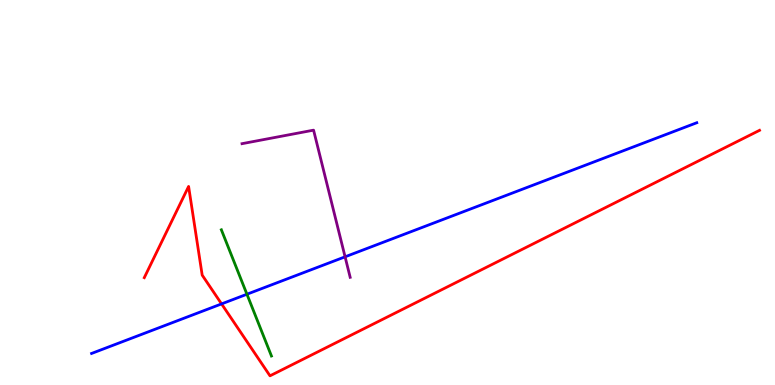[{'lines': ['blue', 'red'], 'intersections': [{'x': 2.86, 'y': 2.11}]}, {'lines': ['green', 'red'], 'intersections': []}, {'lines': ['purple', 'red'], 'intersections': []}, {'lines': ['blue', 'green'], 'intersections': [{'x': 3.19, 'y': 2.36}]}, {'lines': ['blue', 'purple'], 'intersections': [{'x': 4.45, 'y': 3.33}]}, {'lines': ['green', 'purple'], 'intersections': []}]